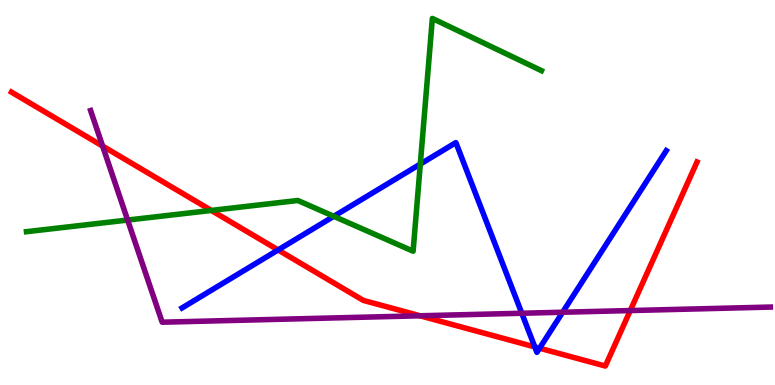[{'lines': ['blue', 'red'], 'intersections': [{'x': 3.59, 'y': 3.51}, {'x': 6.9, 'y': 0.989}, {'x': 6.96, 'y': 0.956}]}, {'lines': ['green', 'red'], 'intersections': [{'x': 2.73, 'y': 4.53}]}, {'lines': ['purple', 'red'], 'intersections': [{'x': 1.32, 'y': 6.21}, {'x': 5.42, 'y': 1.8}, {'x': 8.13, 'y': 1.93}]}, {'lines': ['blue', 'green'], 'intersections': [{'x': 4.31, 'y': 4.38}, {'x': 5.42, 'y': 5.74}]}, {'lines': ['blue', 'purple'], 'intersections': [{'x': 6.73, 'y': 1.86}, {'x': 7.26, 'y': 1.89}]}, {'lines': ['green', 'purple'], 'intersections': [{'x': 1.65, 'y': 4.28}]}]